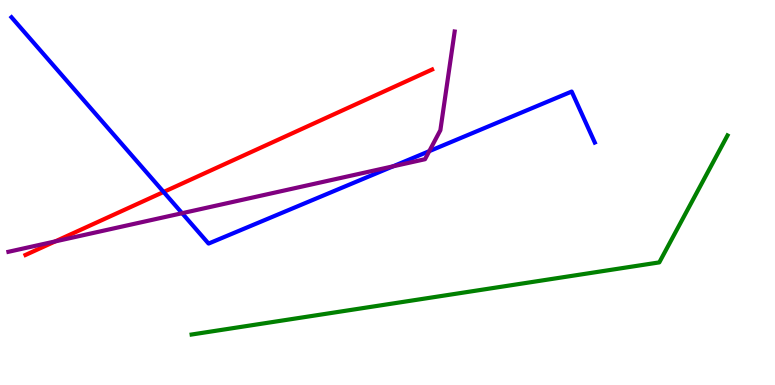[{'lines': ['blue', 'red'], 'intersections': [{'x': 2.11, 'y': 5.01}]}, {'lines': ['green', 'red'], 'intersections': []}, {'lines': ['purple', 'red'], 'intersections': [{'x': 0.712, 'y': 3.73}]}, {'lines': ['blue', 'green'], 'intersections': []}, {'lines': ['blue', 'purple'], 'intersections': [{'x': 2.35, 'y': 4.46}, {'x': 5.07, 'y': 5.68}, {'x': 5.54, 'y': 6.07}]}, {'lines': ['green', 'purple'], 'intersections': []}]